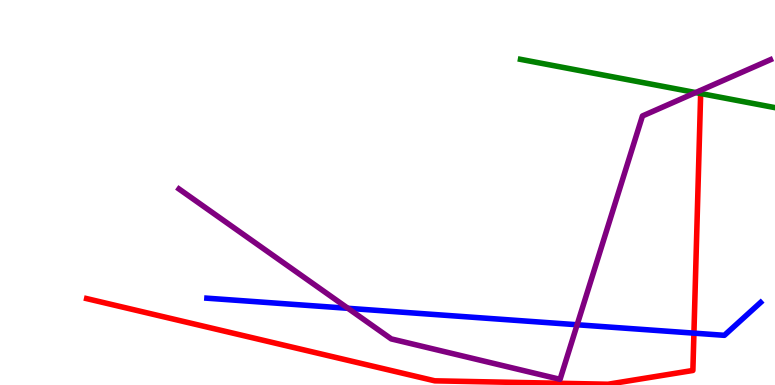[{'lines': ['blue', 'red'], 'intersections': [{'x': 8.95, 'y': 1.35}]}, {'lines': ['green', 'red'], 'intersections': [{'x': 9.04, 'y': 7.57}]}, {'lines': ['purple', 'red'], 'intersections': []}, {'lines': ['blue', 'green'], 'intersections': []}, {'lines': ['blue', 'purple'], 'intersections': [{'x': 4.49, 'y': 1.99}, {'x': 7.45, 'y': 1.56}]}, {'lines': ['green', 'purple'], 'intersections': [{'x': 8.98, 'y': 7.6}]}]